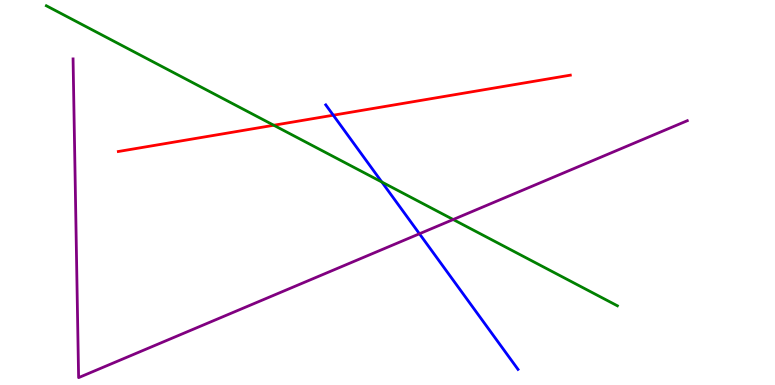[{'lines': ['blue', 'red'], 'intersections': [{'x': 4.3, 'y': 7.01}]}, {'lines': ['green', 'red'], 'intersections': [{'x': 3.53, 'y': 6.75}]}, {'lines': ['purple', 'red'], 'intersections': []}, {'lines': ['blue', 'green'], 'intersections': [{'x': 4.93, 'y': 5.27}]}, {'lines': ['blue', 'purple'], 'intersections': [{'x': 5.41, 'y': 3.93}]}, {'lines': ['green', 'purple'], 'intersections': [{'x': 5.85, 'y': 4.3}]}]